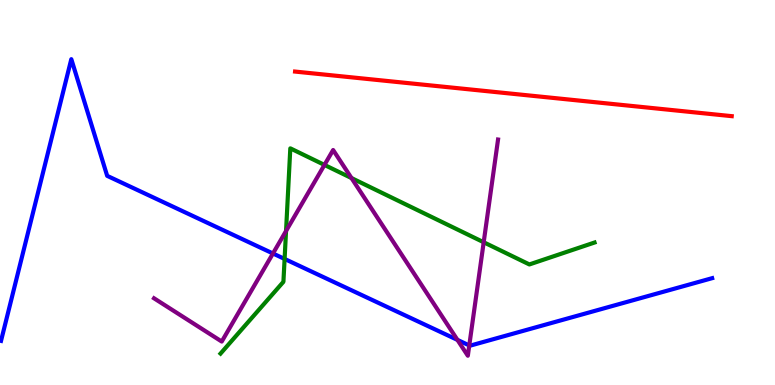[{'lines': ['blue', 'red'], 'intersections': []}, {'lines': ['green', 'red'], 'intersections': []}, {'lines': ['purple', 'red'], 'intersections': []}, {'lines': ['blue', 'green'], 'intersections': [{'x': 3.67, 'y': 3.27}]}, {'lines': ['blue', 'purple'], 'intersections': [{'x': 3.52, 'y': 3.42}, {'x': 5.9, 'y': 1.17}, {'x': 6.06, 'y': 1.03}]}, {'lines': ['green', 'purple'], 'intersections': [{'x': 3.69, 'y': 4.0}, {'x': 4.19, 'y': 5.72}, {'x': 4.54, 'y': 5.38}, {'x': 6.24, 'y': 3.71}]}]